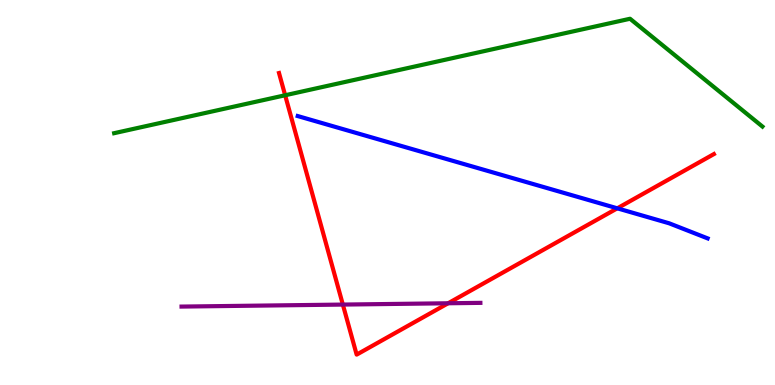[{'lines': ['blue', 'red'], 'intersections': [{'x': 7.96, 'y': 4.59}]}, {'lines': ['green', 'red'], 'intersections': [{'x': 3.68, 'y': 7.53}]}, {'lines': ['purple', 'red'], 'intersections': [{'x': 4.42, 'y': 2.09}, {'x': 5.78, 'y': 2.12}]}, {'lines': ['blue', 'green'], 'intersections': []}, {'lines': ['blue', 'purple'], 'intersections': []}, {'lines': ['green', 'purple'], 'intersections': []}]